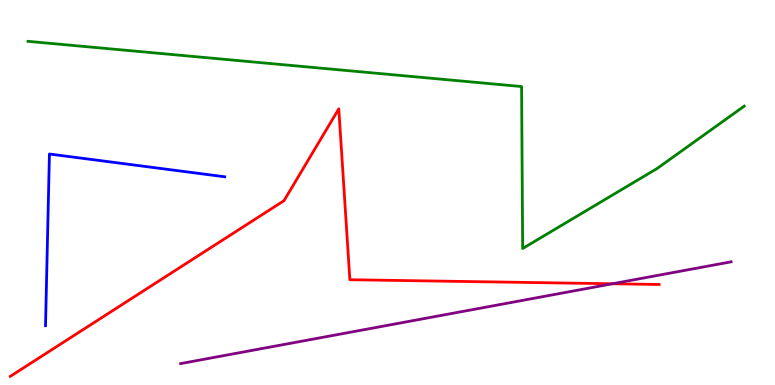[{'lines': ['blue', 'red'], 'intersections': []}, {'lines': ['green', 'red'], 'intersections': []}, {'lines': ['purple', 'red'], 'intersections': [{'x': 7.9, 'y': 2.63}]}, {'lines': ['blue', 'green'], 'intersections': []}, {'lines': ['blue', 'purple'], 'intersections': []}, {'lines': ['green', 'purple'], 'intersections': []}]